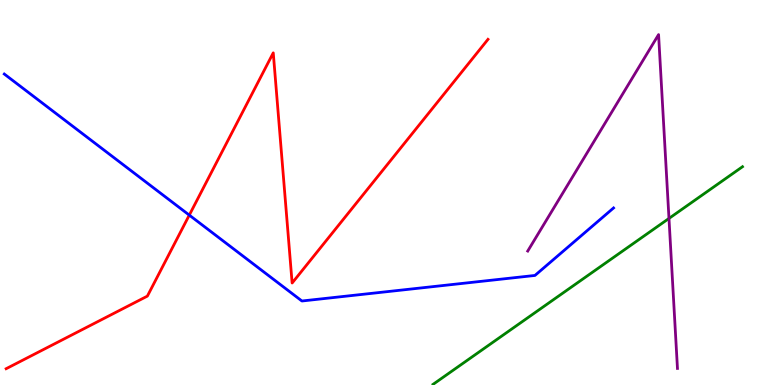[{'lines': ['blue', 'red'], 'intersections': [{'x': 2.44, 'y': 4.41}]}, {'lines': ['green', 'red'], 'intersections': []}, {'lines': ['purple', 'red'], 'intersections': []}, {'lines': ['blue', 'green'], 'intersections': []}, {'lines': ['blue', 'purple'], 'intersections': []}, {'lines': ['green', 'purple'], 'intersections': [{'x': 8.63, 'y': 4.33}]}]